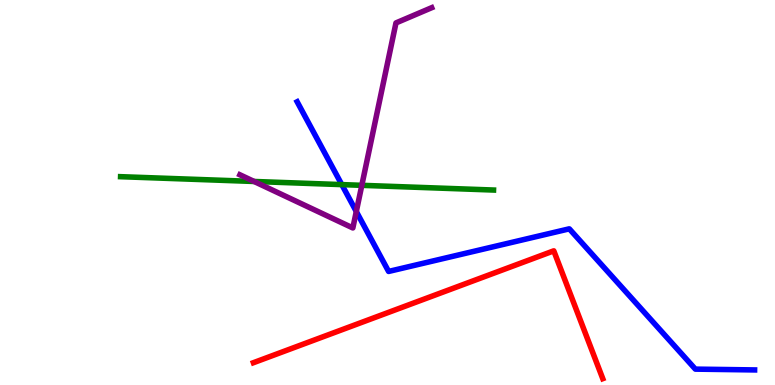[{'lines': ['blue', 'red'], 'intersections': []}, {'lines': ['green', 'red'], 'intersections': []}, {'lines': ['purple', 'red'], 'intersections': []}, {'lines': ['blue', 'green'], 'intersections': [{'x': 4.41, 'y': 5.2}]}, {'lines': ['blue', 'purple'], 'intersections': [{'x': 4.6, 'y': 4.51}]}, {'lines': ['green', 'purple'], 'intersections': [{'x': 3.28, 'y': 5.29}, {'x': 4.67, 'y': 5.19}]}]